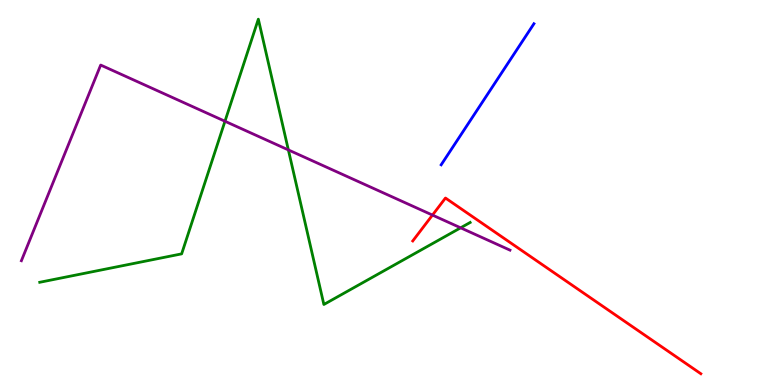[{'lines': ['blue', 'red'], 'intersections': []}, {'lines': ['green', 'red'], 'intersections': []}, {'lines': ['purple', 'red'], 'intersections': [{'x': 5.58, 'y': 4.41}]}, {'lines': ['blue', 'green'], 'intersections': []}, {'lines': ['blue', 'purple'], 'intersections': []}, {'lines': ['green', 'purple'], 'intersections': [{'x': 2.9, 'y': 6.85}, {'x': 3.72, 'y': 6.11}, {'x': 5.94, 'y': 4.08}]}]